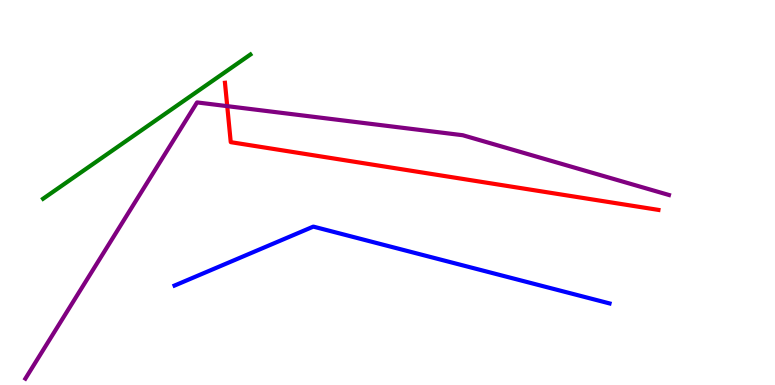[{'lines': ['blue', 'red'], 'intersections': []}, {'lines': ['green', 'red'], 'intersections': []}, {'lines': ['purple', 'red'], 'intersections': [{'x': 2.93, 'y': 7.24}]}, {'lines': ['blue', 'green'], 'intersections': []}, {'lines': ['blue', 'purple'], 'intersections': []}, {'lines': ['green', 'purple'], 'intersections': []}]